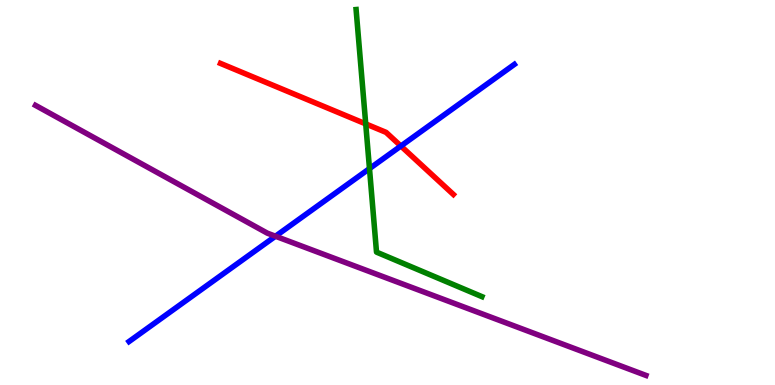[{'lines': ['blue', 'red'], 'intersections': [{'x': 5.17, 'y': 6.21}]}, {'lines': ['green', 'red'], 'intersections': [{'x': 4.72, 'y': 6.78}]}, {'lines': ['purple', 'red'], 'intersections': []}, {'lines': ['blue', 'green'], 'intersections': [{'x': 4.77, 'y': 5.62}]}, {'lines': ['blue', 'purple'], 'intersections': [{'x': 3.55, 'y': 3.86}]}, {'lines': ['green', 'purple'], 'intersections': []}]